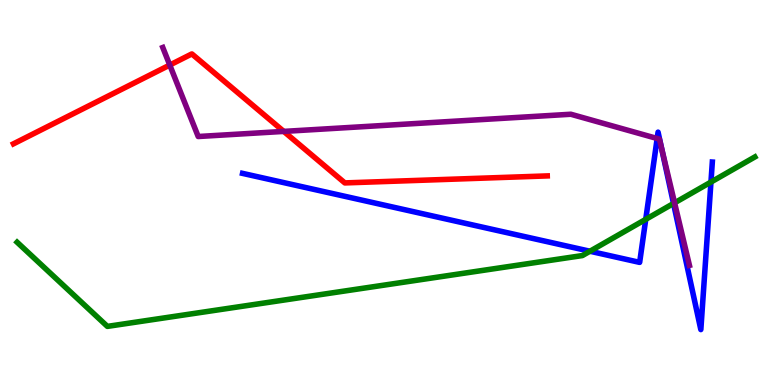[{'lines': ['blue', 'red'], 'intersections': []}, {'lines': ['green', 'red'], 'intersections': []}, {'lines': ['purple', 'red'], 'intersections': [{'x': 2.19, 'y': 8.31}, {'x': 3.66, 'y': 6.59}]}, {'lines': ['blue', 'green'], 'intersections': [{'x': 7.61, 'y': 3.47}, {'x': 8.33, 'y': 4.3}, {'x': 8.69, 'y': 4.72}, {'x': 9.17, 'y': 5.27}]}, {'lines': ['blue', 'purple'], 'intersections': [{'x': 8.48, 'y': 6.4}, {'x': 8.53, 'y': 6.21}]}, {'lines': ['green', 'purple'], 'intersections': [{'x': 8.7, 'y': 4.73}]}]